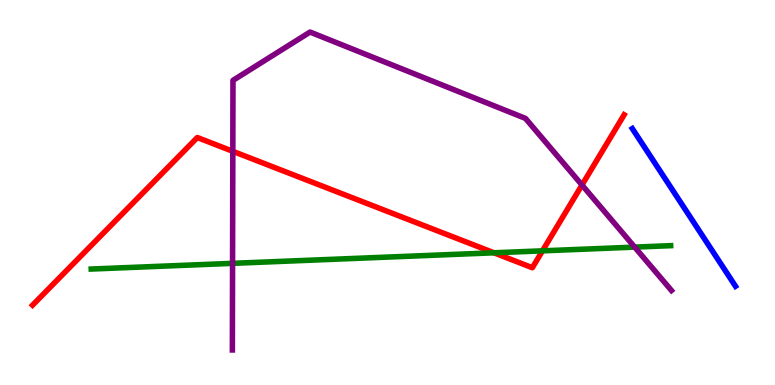[{'lines': ['blue', 'red'], 'intersections': []}, {'lines': ['green', 'red'], 'intersections': [{'x': 6.37, 'y': 3.43}, {'x': 7.0, 'y': 3.48}]}, {'lines': ['purple', 'red'], 'intersections': [{'x': 3.0, 'y': 6.07}, {'x': 7.51, 'y': 5.19}]}, {'lines': ['blue', 'green'], 'intersections': []}, {'lines': ['blue', 'purple'], 'intersections': []}, {'lines': ['green', 'purple'], 'intersections': [{'x': 3.0, 'y': 3.16}, {'x': 8.19, 'y': 3.58}]}]